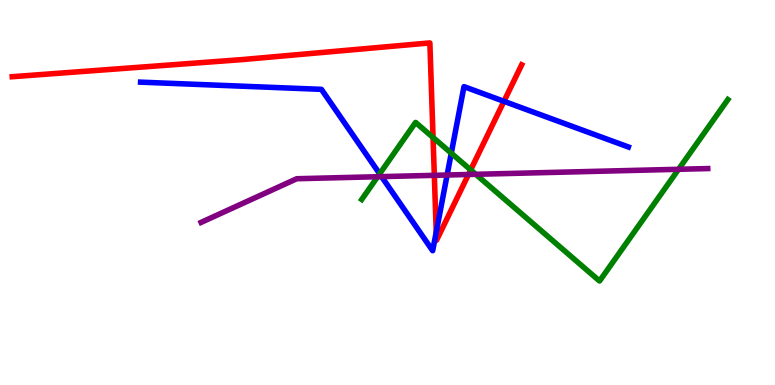[{'lines': ['blue', 'red'], 'intersections': [{'x': 5.63, 'y': 3.97}, {'x': 6.5, 'y': 7.37}]}, {'lines': ['green', 'red'], 'intersections': [{'x': 5.59, 'y': 6.43}, {'x': 6.07, 'y': 5.59}]}, {'lines': ['purple', 'red'], 'intersections': [{'x': 5.6, 'y': 5.45}, {'x': 6.04, 'y': 5.47}]}, {'lines': ['blue', 'green'], 'intersections': [{'x': 4.9, 'y': 5.48}, {'x': 5.82, 'y': 6.02}]}, {'lines': ['blue', 'purple'], 'intersections': [{'x': 4.92, 'y': 5.41}, {'x': 5.77, 'y': 5.45}]}, {'lines': ['green', 'purple'], 'intersections': [{'x': 4.87, 'y': 5.41}, {'x': 6.14, 'y': 5.47}, {'x': 8.76, 'y': 5.6}]}]